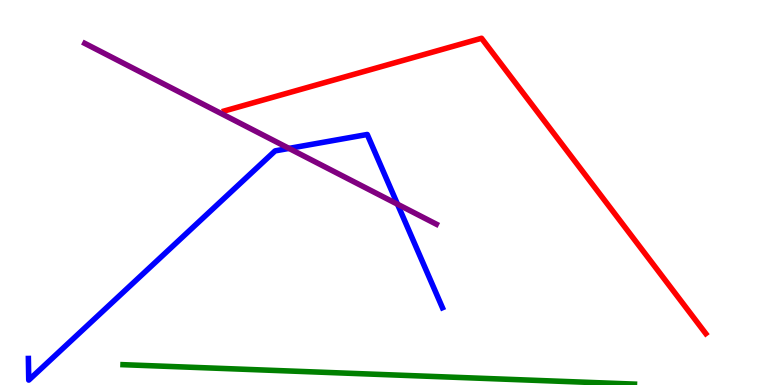[{'lines': ['blue', 'red'], 'intersections': []}, {'lines': ['green', 'red'], 'intersections': []}, {'lines': ['purple', 'red'], 'intersections': []}, {'lines': ['blue', 'green'], 'intersections': []}, {'lines': ['blue', 'purple'], 'intersections': [{'x': 3.73, 'y': 6.15}, {'x': 5.13, 'y': 4.7}]}, {'lines': ['green', 'purple'], 'intersections': []}]